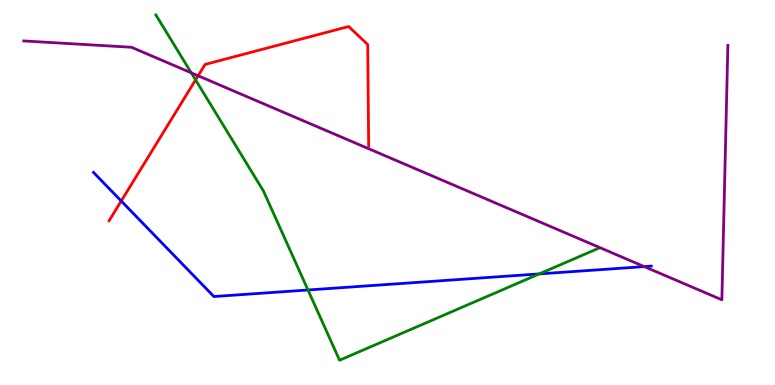[{'lines': ['blue', 'red'], 'intersections': [{'x': 1.56, 'y': 4.78}]}, {'lines': ['green', 'red'], 'intersections': [{'x': 2.52, 'y': 7.92}]}, {'lines': ['purple', 'red'], 'intersections': [{'x': 2.56, 'y': 8.03}]}, {'lines': ['blue', 'green'], 'intersections': [{'x': 3.97, 'y': 2.47}, {'x': 6.96, 'y': 2.89}]}, {'lines': ['blue', 'purple'], 'intersections': [{'x': 8.31, 'y': 3.08}]}, {'lines': ['green', 'purple'], 'intersections': [{'x': 2.47, 'y': 8.11}]}]